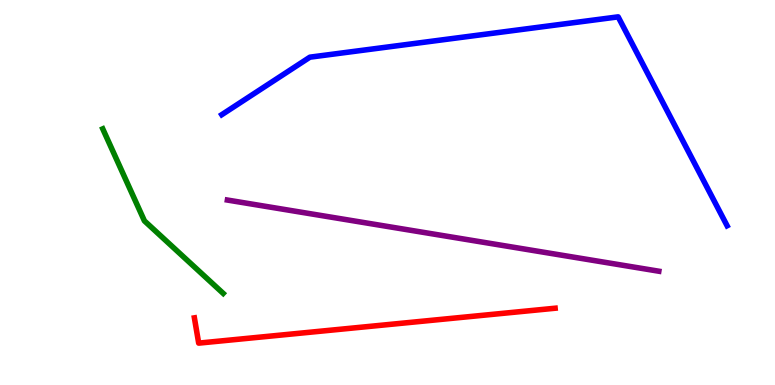[{'lines': ['blue', 'red'], 'intersections': []}, {'lines': ['green', 'red'], 'intersections': []}, {'lines': ['purple', 'red'], 'intersections': []}, {'lines': ['blue', 'green'], 'intersections': []}, {'lines': ['blue', 'purple'], 'intersections': []}, {'lines': ['green', 'purple'], 'intersections': []}]